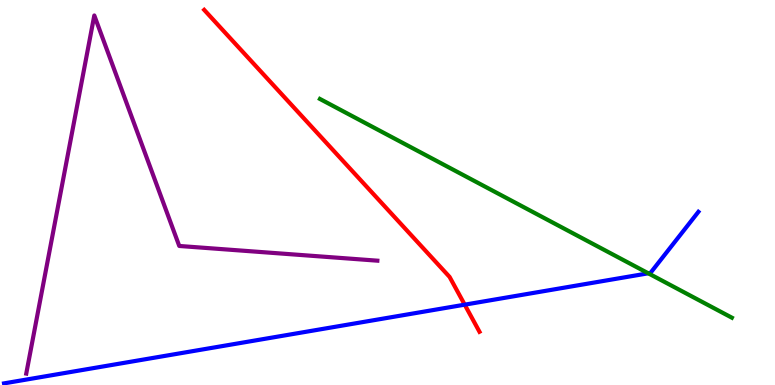[{'lines': ['blue', 'red'], 'intersections': [{'x': 6.0, 'y': 2.09}]}, {'lines': ['green', 'red'], 'intersections': []}, {'lines': ['purple', 'red'], 'intersections': []}, {'lines': ['blue', 'green'], 'intersections': [{'x': 8.37, 'y': 2.9}]}, {'lines': ['blue', 'purple'], 'intersections': []}, {'lines': ['green', 'purple'], 'intersections': []}]